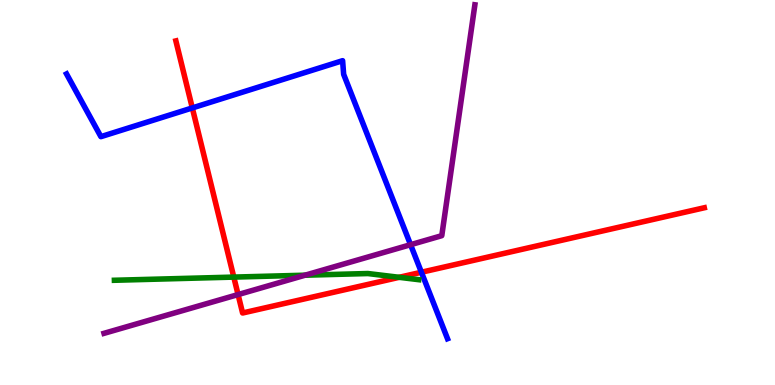[{'lines': ['blue', 'red'], 'intersections': [{'x': 2.48, 'y': 7.2}, {'x': 5.44, 'y': 2.93}]}, {'lines': ['green', 'red'], 'intersections': [{'x': 3.02, 'y': 2.8}, {'x': 5.15, 'y': 2.8}]}, {'lines': ['purple', 'red'], 'intersections': [{'x': 3.07, 'y': 2.35}]}, {'lines': ['blue', 'green'], 'intersections': []}, {'lines': ['blue', 'purple'], 'intersections': [{'x': 5.3, 'y': 3.64}]}, {'lines': ['green', 'purple'], 'intersections': [{'x': 3.94, 'y': 2.85}]}]